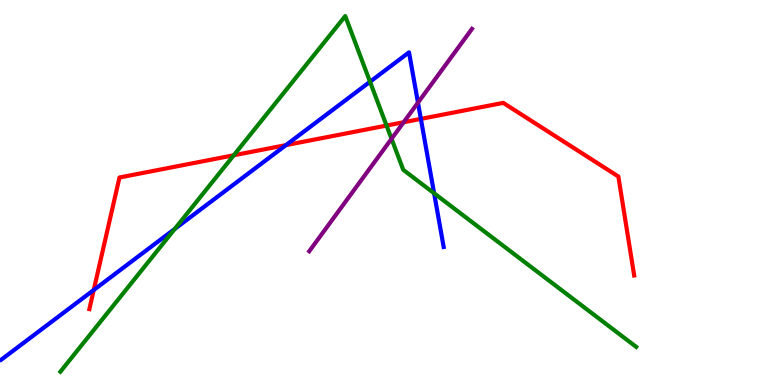[{'lines': ['blue', 'red'], 'intersections': [{'x': 1.21, 'y': 2.47}, {'x': 3.69, 'y': 6.23}, {'x': 5.43, 'y': 6.91}]}, {'lines': ['green', 'red'], 'intersections': [{'x': 3.02, 'y': 5.97}, {'x': 4.99, 'y': 6.74}]}, {'lines': ['purple', 'red'], 'intersections': [{'x': 5.21, 'y': 6.83}]}, {'lines': ['blue', 'green'], 'intersections': [{'x': 2.25, 'y': 4.05}, {'x': 4.77, 'y': 7.88}, {'x': 5.6, 'y': 4.98}]}, {'lines': ['blue', 'purple'], 'intersections': [{'x': 5.39, 'y': 7.33}]}, {'lines': ['green', 'purple'], 'intersections': [{'x': 5.05, 'y': 6.39}]}]